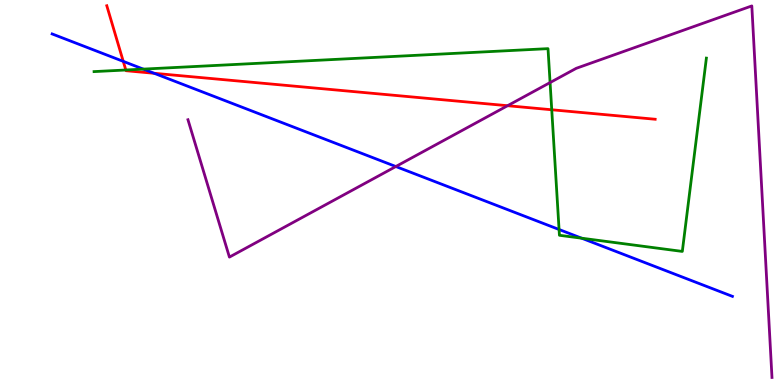[{'lines': ['blue', 'red'], 'intersections': [{'x': 1.59, 'y': 8.41}, {'x': 1.99, 'y': 8.1}]}, {'lines': ['green', 'red'], 'intersections': [{'x': 1.62, 'y': 8.18}, {'x': 7.12, 'y': 7.15}]}, {'lines': ['purple', 'red'], 'intersections': [{'x': 6.55, 'y': 7.25}]}, {'lines': ['blue', 'green'], 'intersections': [{'x': 1.85, 'y': 8.2}, {'x': 7.21, 'y': 4.04}, {'x': 7.51, 'y': 3.81}]}, {'lines': ['blue', 'purple'], 'intersections': [{'x': 5.11, 'y': 5.67}]}, {'lines': ['green', 'purple'], 'intersections': [{'x': 7.1, 'y': 7.86}]}]